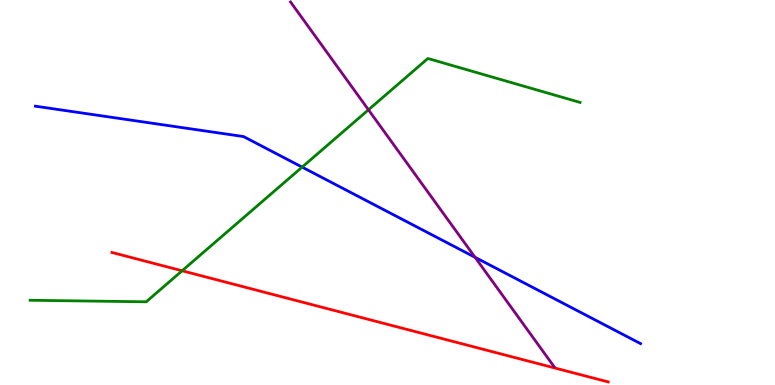[{'lines': ['blue', 'red'], 'intersections': []}, {'lines': ['green', 'red'], 'intersections': [{'x': 2.35, 'y': 2.97}]}, {'lines': ['purple', 'red'], 'intersections': []}, {'lines': ['blue', 'green'], 'intersections': [{'x': 3.9, 'y': 5.66}]}, {'lines': ['blue', 'purple'], 'intersections': [{'x': 6.13, 'y': 3.32}]}, {'lines': ['green', 'purple'], 'intersections': [{'x': 4.75, 'y': 7.15}]}]